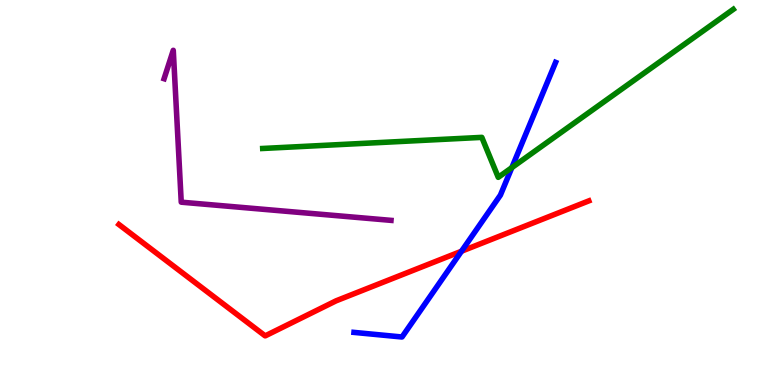[{'lines': ['blue', 'red'], 'intersections': [{'x': 5.95, 'y': 3.47}]}, {'lines': ['green', 'red'], 'intersections': []}, {'lines': ['purple', 'red'], 'intersections': []}, {'lines': ['blue', 'green'], 'intersections': [{'x': 6.6, 'y': 5.65}]}, {'lines': ['blue', 'purple'], 'intersections': []}, {'lines': ['green', 'purple'], 'intersections': []}]